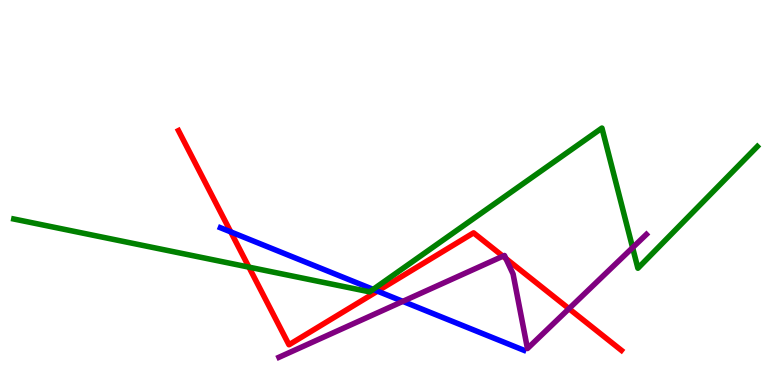[{'lines': ['blue', 'red'], 'intersections': [{'x': 2.98, 'y': 3.98}, {'x': 4.87, 'y': 2.44}]}, {'lines': ['green', 'red'], 'intersections': [{'x': 3.21, 'y': 3.06}]}, {'lines': ['purple', 'red'], 'intersections': [{'x': 6.49, 'y': 3.35}, {'x': 6.53, 'y': 3.28}, {'x': 7.34, 'y': 1.98}]}, {'lines': ['blue', 'green'], 'intersections': [{'x': 4.81, 'y': 2.48}]}, {'lines': ['blue', 'purple'], 'intersections': [{'x': 5.2, 'y': 2.17}]}, {'lines': ['green', 'purple'], 'intersections': [{'x': 8.16, 'y': 3.57}]}]